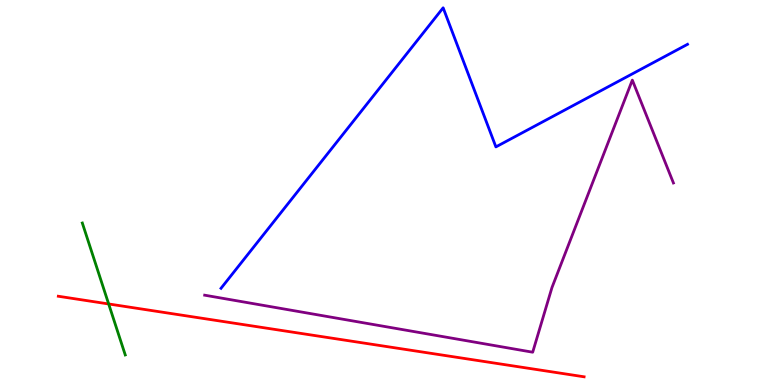[{'lines': ['blue', 'red'], 'intersections': []}, {'lines': ['green', 'red'], 'intersections': [{'x': 1.4, 'y': 2.1}]}, {'lines': ['purple', 'red'], 'intersections': []}, {'lines': ['blue', 'green'], 'intersections': []}, {'lines': ['blue', 'purple'], 'intersections': []}, {'lines': ['green', 'purple'], 'intersections': []}]